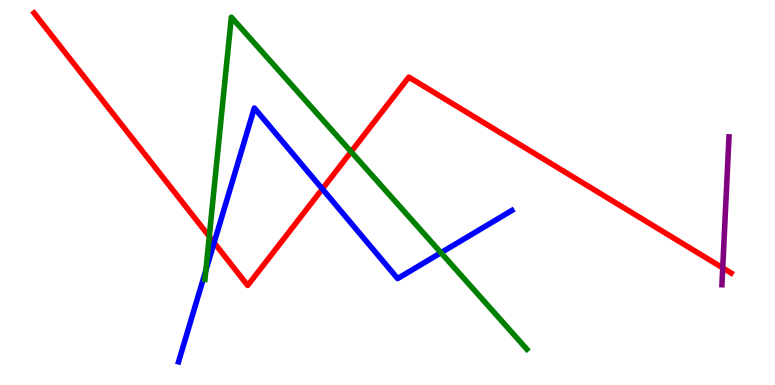[{'lines': ['blue', 'red'], 'intersections': [{'x': 2.76, 'y': 3.7}, {'x': 4.16, 'y': 5.09}]}, {'lines': ['green', 'red'], 'intersections': [{'x': 2.7, 'y': 3.86}, {'x': 4.53, 'y': 6.06}]}, {'lines': ['purple', 'red'], 'intersections': [{'x': 9.33, 'y': 3.04}]}, {'lines': ['blue', 'green'], 'intersections': [{'x': 2.66, 'y': 2.98}, {'x': 5.69, 'y': 3.44}]}, {'lines': ['blue', 'purple'], 'intersections': []}, {'lines': ['green', 'purple'], 'intersections': []}]